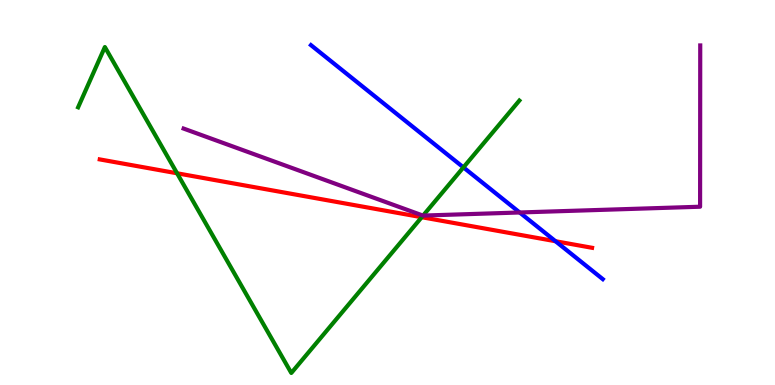[{'lines': ['blue', 'red'], 'intersections': [{'x': 7.17, 'y': 3.73}]}, {'lines': ['green', 'red'], 'intersections': [{'x': 2.28, 'y': 5.5}, {'x': 5.44, 'y': 4.36}]}, {'lines': ['purple', 'red'], 'intersections': []}, {'lines': ['blue', 'green'], 'intersections': [{'x': 5.98, 'y': 5.65}]}, {'lines': ['blue', 'purple'], 'intersections': [{'x': 6.71, 'y': 4.48}]}, {'lines': ['green', 'purple'], 'intersections': [{'x': 5.46, 'y': 4.4}]}]